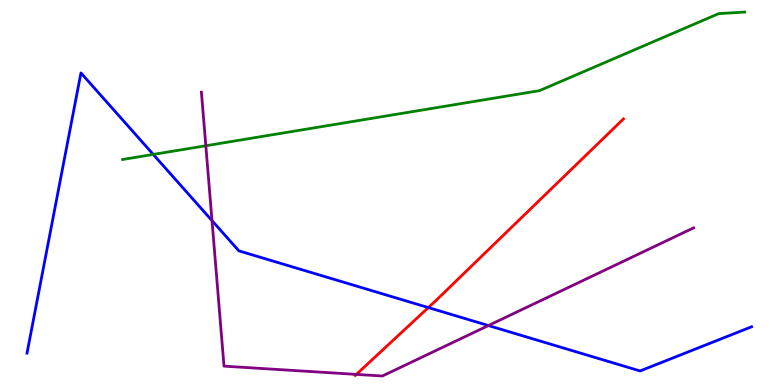[{'lines': ['blue', 'red'], 'intersections': [{'x': 5.53, 'y': 2.01}]}, {'lines': ['green', 'red'], 'intersections': []}, {'lines': ['purple', 'red'], 'intersections': [{'x': 4.6, 'y': 0.275}]}, {'lines': ['blue', 'green'], 'intersections': [{'x': 1.98, 'y': 5.99}]}, {'lines': ['blue', 'purple'], 'intersections': [{'x': 2.74, 'y': 4.27}, {'x': 6.3, 'y': 1.54}]}, {'lines': ['green', 'purple'], 'intersections': [{'x': 2.66, 'y': 6.21}]}]